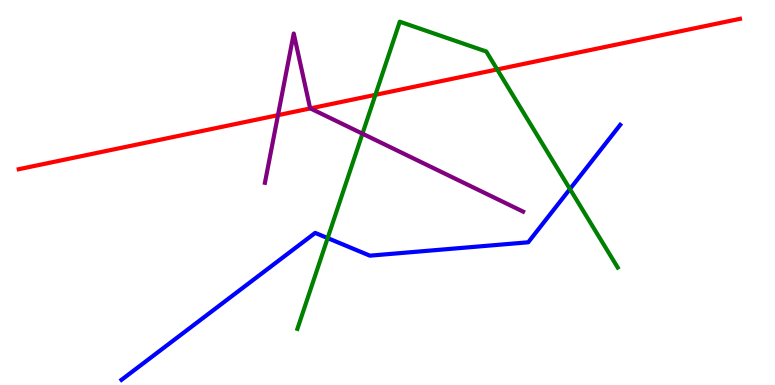[{'lines': ['blue', 'red'], 'intersections': []}, {'lines': ['green', 'red'], 'intersections': [{'x': 4.84, 'y': 7.54}, {'x': 6.42, 'y': 8.2}]}, {'lines': ['purple', 'red'], 'intersections': [{'x': 3.59, 'y': 7.01}, {'x': 4.0, 'y': 7.18}]}, {'lines': ['blue', 'green'], 'intersections': [{'x': 4.23, 'y': 3.82}, {'x': 7.35, 'y': 5.09}]}, {'lines': ['blue', 'purple'], 'intersections': []}, {'lines': ['green', 'purple'], 'intersections': [{'x': 4.68, 'y': 6.53}]}]